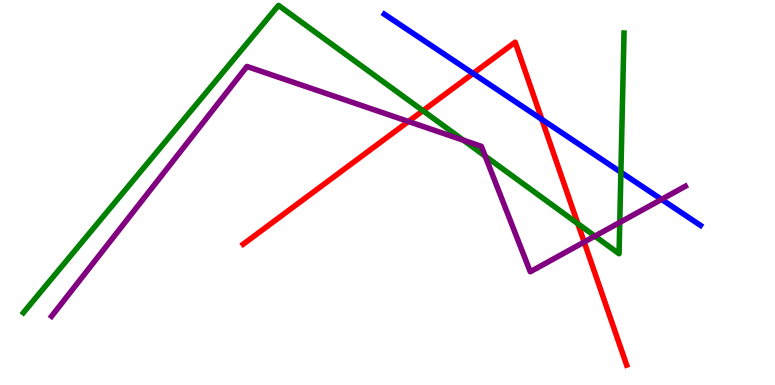[{'lines': ['blue', 'red'], 'intersections': [{'x': 6.1, 'y': 8.09}, {'x': 6.99, 'y': 6.9}]}, {'lines': ['green', 'red'], 'intersections': [{'x': 5.46, 'y': 7.12}, {'x': 7.46, 'y': 4.19}]}, {'lines': ['purple', 'red'], 'intersections': [{'x': 5.27, 'y': 6.84}, {'x': 7.54, 'y': 3.71}]}, {'lines': ['blue', 'green'], 'intersections': [{'x': 8.01, 'y': 5.53}]}, {'lines': ['blue', 'purple'], 'intersections': [{'x': 8.54, 'y': 4.82}]}, {'lines': ['green', 'purple'], 'intersections': [{'x': 5.98, 'y': 6.36}, {'x': 6.26, 'y': 5.95}, {'x': 7.68, 'y': 3.87}, {'x': 8.0, 'y': 4.22}]}]